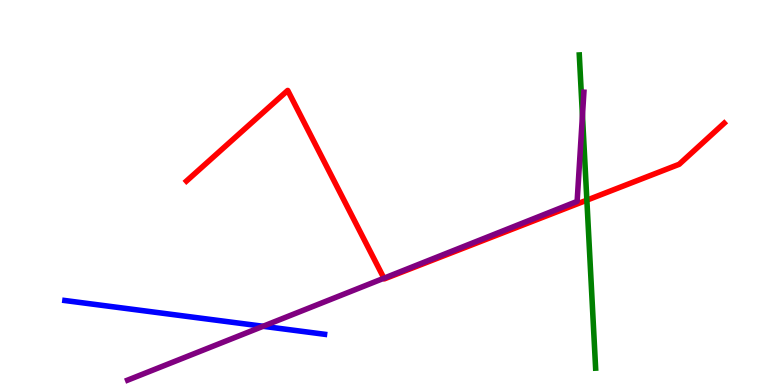[{'lines': ['blue', 'red'], 'intersections': []}, {'lines': ['green', 'red'], 'intersections': [{'x': 7.57, 'y': 4.8}]}, {'lines': ['purple', 'red'], 'intersections': [{'x': 4.95, 'y': 2.77}]}, {'lines': ['blue', 'green'], 'intersections': []}, {'lines': ['blue', 'purple'], 'intersections': [{'x': 3.39, 'y': 1.53}]}, {'lines': ['green', 'purple'], 'intersections': [{'x': 7.52, 'y': 7.0}]}]